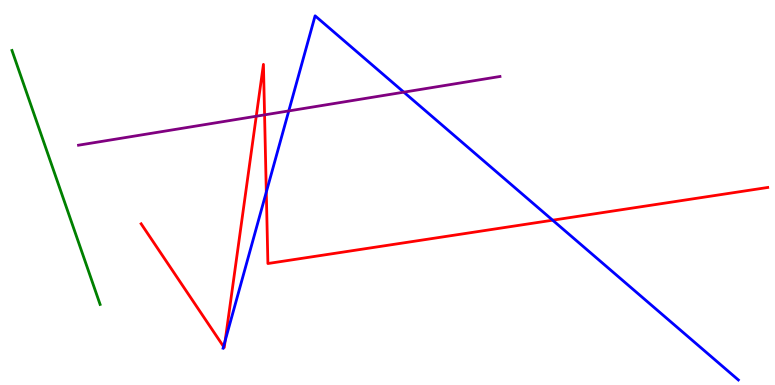[{'lines': ['blue', 'red'], 'intersections': [{'x': 2.88, 'y': 0.999}, {'x': 2.91, 'y': 1.15}, {'x': 3.44, 'y': 5.01}, {'x': 7.13, 'y': 4.28}]}, {'lines': ['green', 'red'], 'intersections': []}, {'lines': ['purple', 'red'], 'intersections': [{'x': 3.31, 'y': 6.98}, {'x': 3.41, 'y': 7.02}]}, {'lines': ['blue', 'green'], 'intersections': []}, {'lines': ['blue', 'purple'], 'intersections': [{'x': 3.73, 'y': 7.12}, {'x': 5.21, 'y': 7.61}]}, {'lines': ['green', 'purple'], 'intersections': []}]